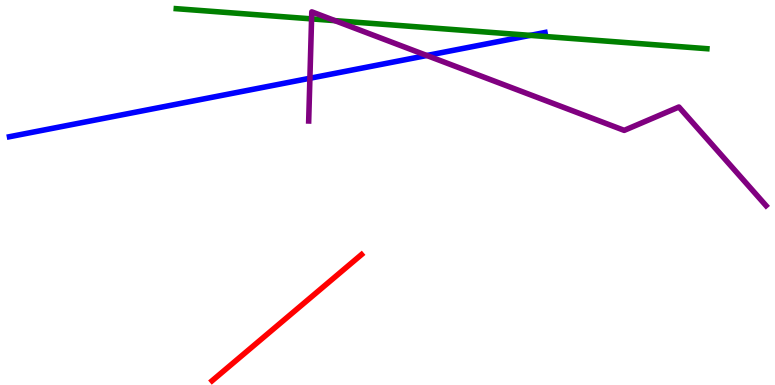[{'lines': ['blue', 'red'], 'intersections': []}, {'lines': ['green', 'red'], 'intersections': []}, {'lines': ['purple', 'red'], 'intersections': []}, {'lines': ['blue', 'green'], 'intersections': [{'x': 6.84, 'y': 9.08}]}, {'lines': ['blue', 'purple'], 'intersections': [{'x': 4.0, 'y': 7.97}, {'x': 5.51, 'y': 8.56}]}, {'lines': ['green', 'purple'], 'intersections': [{'x': 4.02, 'y': 9.51}, {'x': 4.32, 'y': 9.46}]}]